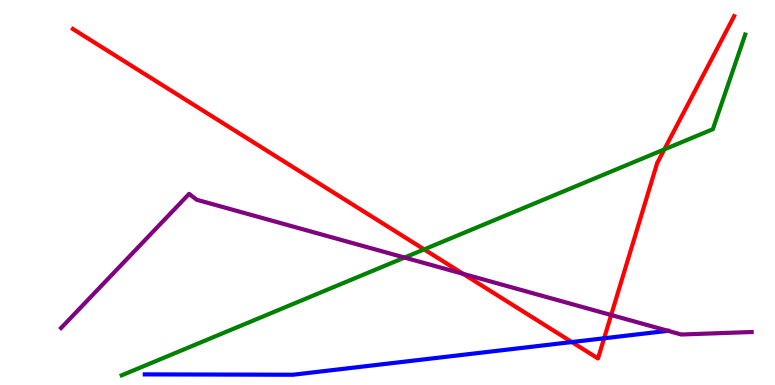[{'lines': ['blue', 'red'], 'intersections': [{'x': 7.38, 'y': 1.12}, {'x': 7.8, 'y': 1.21}]}, {'lines': ['green', 'red'], 'intersections': [{'x': 5.47, 'y': 3.52}, {'x': 8.57, 'y': 6.12}]}, {'lines': ['purple', 'red'], 'intersections': [{'x': 5.98, 'y': 2.89}, {'x': 7.89, 'y': 1.82}]}, {'lines': ['blue', 'green'], 'intersections': []}, {'lines': ['blue', 'purple'], 'intersections': []}, {'lines': ['green', 'purple'], 'intersections': [{'x': 5.22, 'y': 3.31}]}]